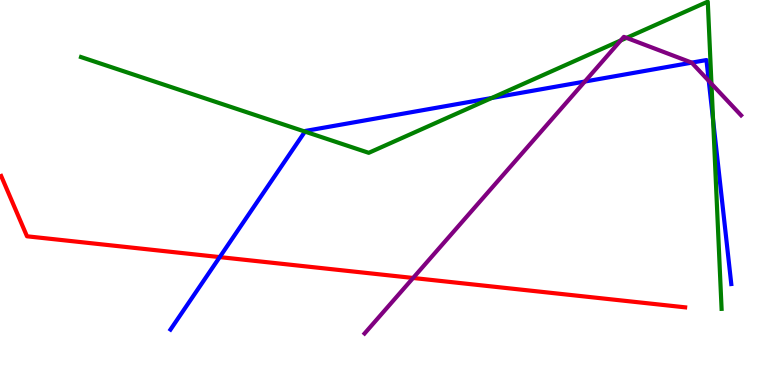[{'lines': ['blue', 'red'], 'intersections': [{'x': 2.84, 'y': 3.32}]}, {'lines': ['green', 'red'], 'intersections': []}, {'lines': ['purple', 'red'], 'intersections': [{'x': 5.33, 'y': 2.78}]}, {'lines': ['blue', 'green'], 'intersections': [{'x': 3.94, 'y': 6.58}, {'x': 6.34, 'y': 7.45}, {'x': 9.2, 'y': 6.89}]}, {'lines': ['blue', 'purple'], 'intersections': [{'x': 7.55, 'y': 7.88}, {'x': 8.92, 'y': 8.37}, {'x': 9.15, 'y': 7.9}]}, {'lines': ['green', 'purple'], 'intersections': [{'x': 8.01, 'y': 8.95}, {'x': 8.08, 'y': 9.02}, {'x': 9.18, 'y': 7.82}]}]